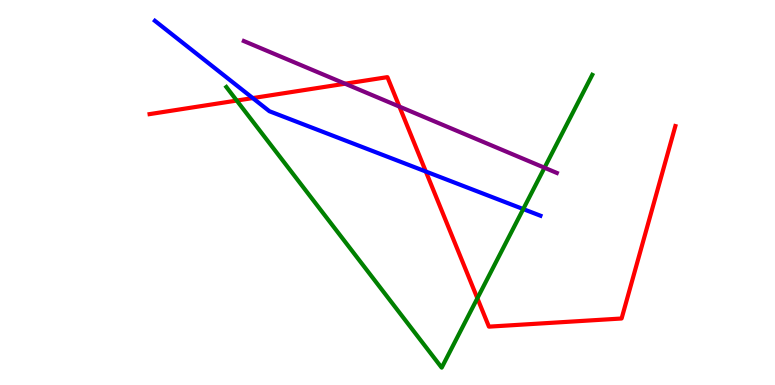[{'lines': ['blue', 'red'], 'intersections': [{'x': 3.26, 'y': 7.45}, {'x': 5.49, 'y': 5.54}]}, {'lines': ['green', 'red'], 'intersections': [{'x': 3.05, 'y': 7.39}, {'x': 6.16, 'y': 2.25}]}, {'lines': ['purple', 'red'], 'intersections': [{'x': 4.45, 'y': 7.83}, {'x': 5.15, 'y': 7.23}]}, {'lines': ['blue', 'green'], 'intersections': [{'x': 6.75, 'y': 4.57}]}, {'lines': ['blue', 'purple'], 'intersections': []}, {'lines': ['green', 'purple'], 'intersections': [{'x': 7.03, 'y': 5.64}]}]